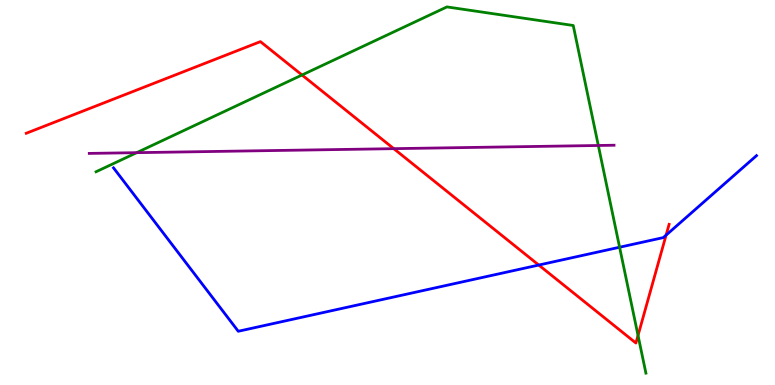[{'lines': ['blue', 'red'], 'intersections': [{'x': 6.95, 'y': 3.12}, {'x': 8.59, 'y': 3.89}]}, {'lines': ['green', 'red'], 'intersections': [{'x': 3.9, 'y': 8.05}, {'x': 8.23, 'y': 1.29}]}, {'lines': ['purple', 'red'], 'intersections': [{'x': 5.08, 'y': 6.14}]}, {'lines': ['blue', 'green'], 'intersections': [{'x': 7.99, 'y': 3.58}]}, {'lines': ['blue', 'purple'], 'intersections': []}, {'lines': ['green', 'purple'], 'intersections': [{'x': 1.76, 'y': 6.03}, {'x': 7.72, 'y': 6.22}]}]